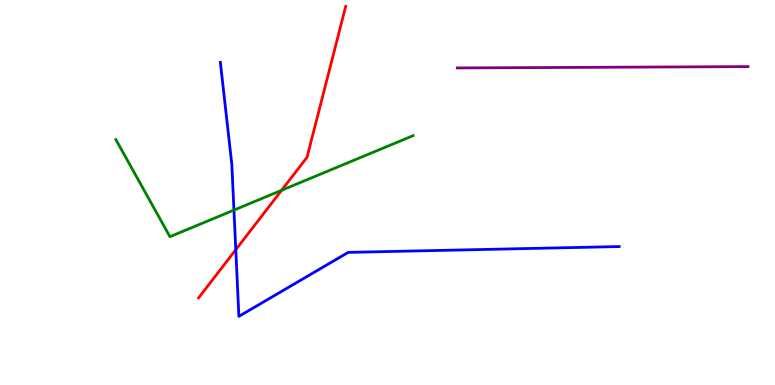[{'lines': ['blue', 'red'], 'intersections': [{'x': 3.04, 'y': 3.51}]}, {'lines': ['green', 'red'], 'intersections': [{'x': 3.63, 'y': 5.06}]}, {'lines': ['purple', 'red'], 'intersections': []}, {'lines': ['blue', 'green'], 'intersections': [{'x': 3.02, 'y': 4.54}]}, {'lines': ['blue', 'purple'], 'intersections': []}, {'lines': ['green', 'purple'], 'intersections': []}]